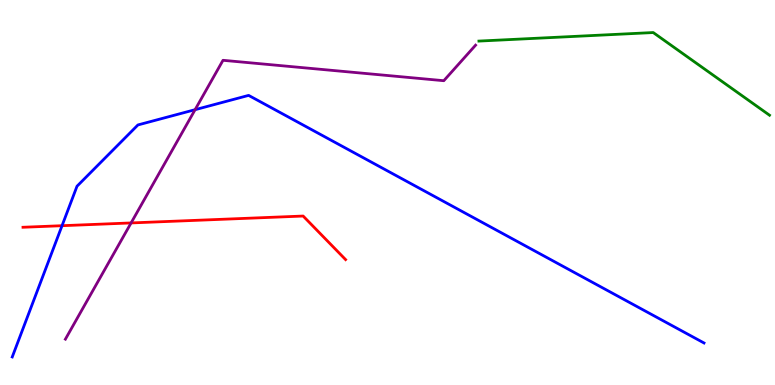[{'lines': ['blue', 'red'], 'intersections': [{'x': 0.8, 'y': 4.14}]}, {'lines': ['green', 'red'], 'intersections': []}, {'lines': ['purple', 'red'], 'intersections': [{'x': 1.69, 'y': 4.21}]}, {'lines': ['blue', 'green'], 'intersections': []}, {'lines': ['blue', 'purple'], 'intersections': [{'x': 2.52, 'y': 7.15}]}, {'lines': ['green', 'purple'], 'intersections': []}]